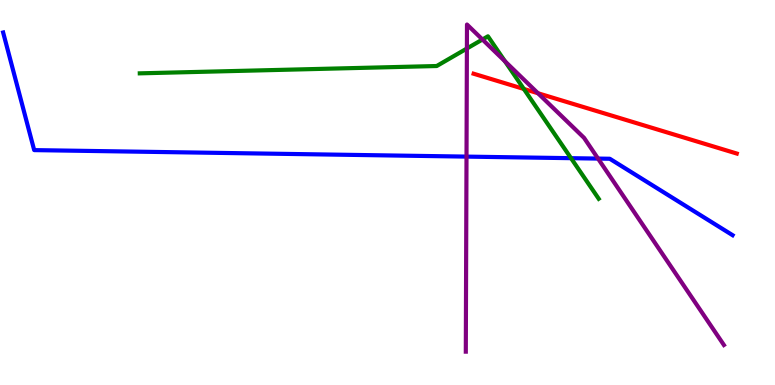[{'lines': ['blue', 'red'], 'intersections': []}, {'lines': ['green', 'red'], 'intersections': [{'x': 6.76, 'y': 7.69}]}, {'lines': ['purple', 'red'], 'intersections': [{'x': 6.94, 'y': 7.58}]}, {'lines': ['blue', 'green'], 'intersections': [{'x': 7.37, 'y': 5.89}]}, {'lines': ['blue', 'purple'], 'intersections': [{'x': 6.02, 'y': 5.93}, {'x': 7.72, 'y': 5.88}]}, {'lines': ['green', 'purple'], 'intersections': [{'x': 6.02, 'y': 8.74}, {'x': 6.23, 'y': 8.97}, {'x': 6.52, 'y': 8.41}]}]